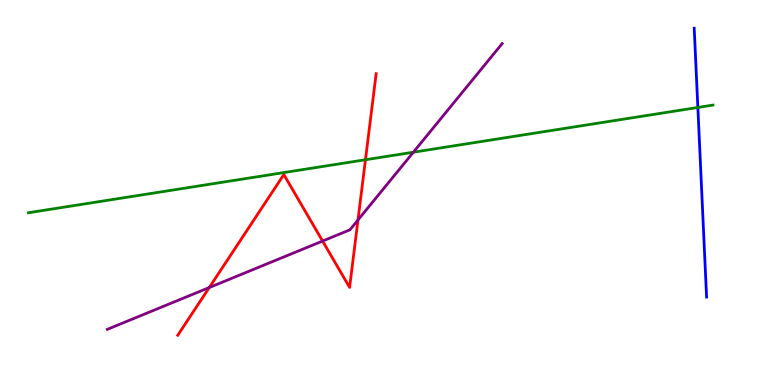[{'lines': ['blue', 'red'], 'intersections': []}, {'lines': ['green', 'red'], 'intersections': [{'x': 4.72, 'y': 5.85}]}, {'lines': ['purple', 'red'], 'intersections': [{'x': 2.7, 'y': 2.53}, {'x': 4.16, 'y': 3.74}, {'x': 4.62, 'y': 4.29}]}, {'lines': ['blue', 'green'], 'intersections': [{'x': 9.0, 'y': 7.21}]}, {'lines': ['blue', 'purple'], 'intersections': []}, {'lines': ['green', 'purple'], 'intersections': [{'x': 5.33, 'y': 6.05}]}]